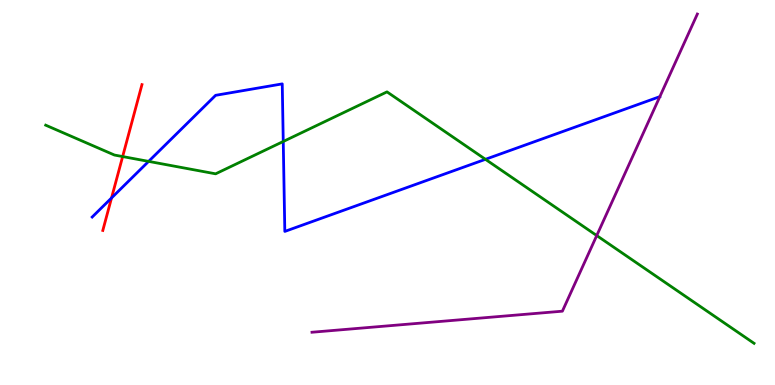[{'lines': ['blue', 'red'], 'intersections': [{'x': 1.44, 'y': 4.86}]}, {'lines': ['green', 'red'], 'intersections': [{'x': 1.58, 'y': 5.93}]}, {'lines': ['purple', 'red'], 'intersections': []}, {'lines': ['blue', 'green'], 'intersections': [{'x': 1.92, 'y': 5.81}, {'x': 3.65, 'y': 6.33}, {'x': 6.26, 'y': 5.86}]}, {'lines': ['blue', 'purple'], 'intersections': []}, {'lines': ['green', 'purple'], 'intersections': [{'x': 7.7, 'y': 3.88}]}]